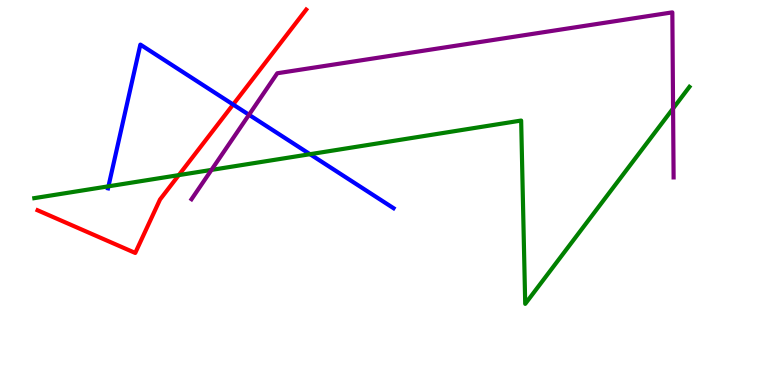[{'lines': ['blue', 'red'], 'intersections': [{'x': 3.01, 'y': 7.28}]}, {'lines': ['green', 'red'], 'intersections': [{'x': 2.31, 'y': 5.45}]}, {'lines': ['purple', 'red'], 'intersections': []}, {'lines': ['blue', 'green'], 'intersections': [{'x': 1.4, 'y': 5.16}, {'x': 4.0, 'y': 5.99}]}, {'lines': ['blue', 'purple'], 'intersections': [{'x': 3.21, 'y': 7.02}]}, {'lines': ['green', 'purple'], 'intersections': [{'x': 2.73, 'y': 5.59}, {'x': 8.68, 'y': 7.18}]}]